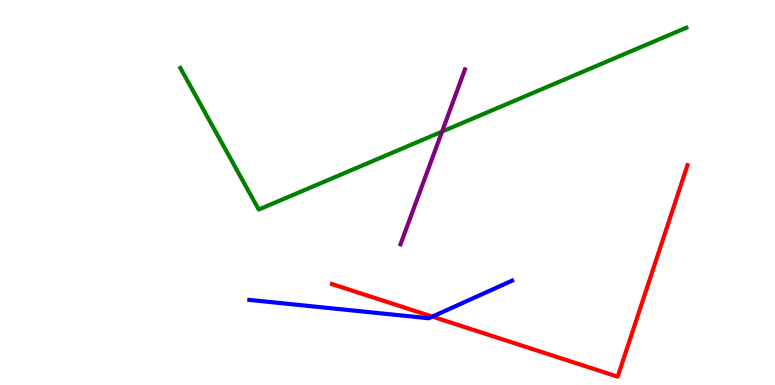[{'lines': ['blue', 'red'], 'intersections': [{'x': 5.58, 'y': 1.78}]}, {'lines': ['green', 'red'], 'intersections': []}, {'lines': ['purple', 'red'], 'intersections': []}, {'lines': ['blue', 'green'], 'intersections': []}, {'lines': ['blue', 'purple'], 'intersections': []}, {'lines': ['green', 'purple'], 'intersections': [{'x': 5.7, 'y': 6.58}]}]